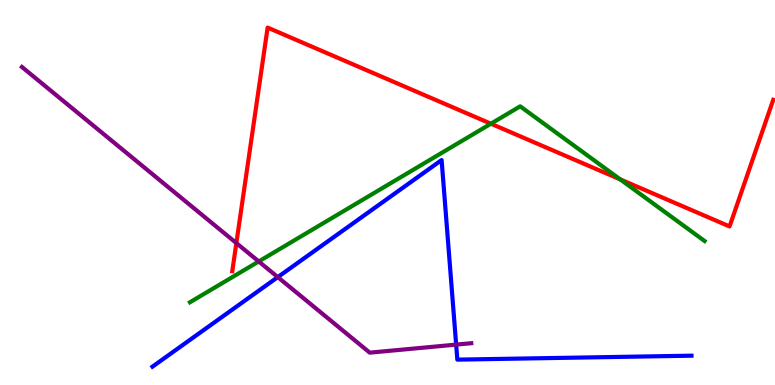[{'lines': ['blue', 'red'], 'intersections': []}, {'lines': ['green', 'red'], 'intersections': [{'x': 6.33, 'y': 6.79}, {'x': 8.0, 'y': 5.34}]}, {'lines': ['purple', 'red'], 'intersections': [{'x': 3.05, 'y': 3.69}]}, {'lines': ['blue', 'green'], 'intersections': []}, {'lines': ['blue', 'purple'], 'intersections': [{'x': 3.58, 'y': 2.8}, {'x': 5.89, 'y': 1.05}]}, {'lines': ['green', 'purple'], 'intersections': [{'x': 3.34, 'y': 3.21}]}]